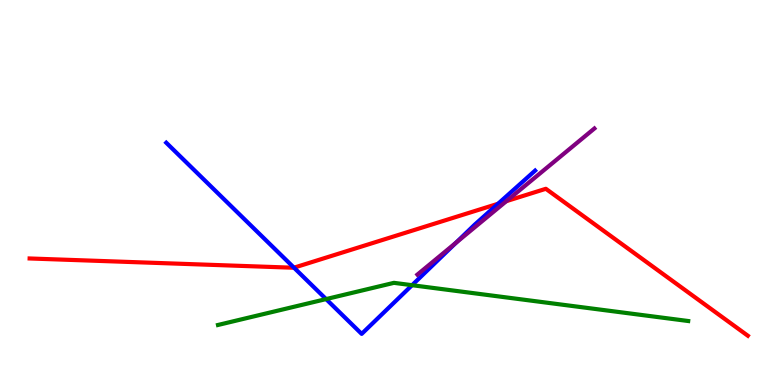[{'lines': ['blue', 'red'], 'intersections': [{'x': 3.79, 'y': 3.05}, {'x': 6.43, 'y': 4.71}]}, {'lines': ['green', 'red'], 'intersections': []}, {'lines': ['purple', 'red'], 'intersections': [{'x': 6.53, 'y': 4.78}]}, {'lines': ['blue', 'green'], 'intersections': [{'x': 4.21, 'y': 2.23}, {'x': 5.32, 'y': 2.59}]}, {'lines': ['blue', 'purple'], 'intersections': [{'x': 5.88, 'y': 3.7}]}, {'lines': ['green', 'purple'], 'intersections': []}]